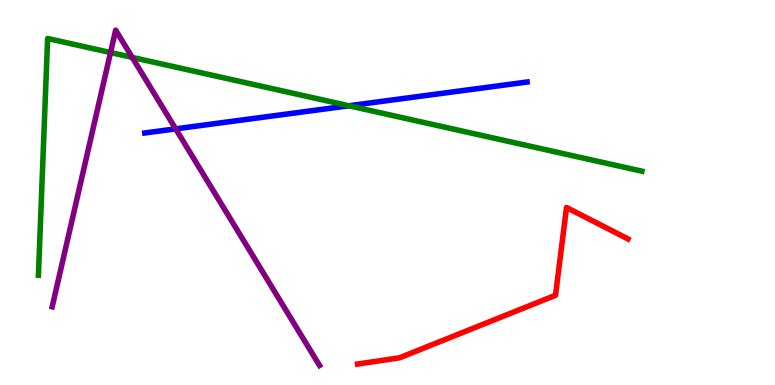[{'lines': ['blue', 'red'], 'intersections': []}, {'lines': ['green', 'red'], 'intersections': []}, {'lines': ['purple', 'red'], 'intersections': []}, {'lines': ['blue', 'green'], 'intersections': [{'x': 4.5, 'y': 7.25}]}, {'lines': ['blue', 'purple'], 'intersections': [{'x': 2.27, 'y': 6.65}]}, {'lines': ['green', 'purple'], 'intersections': [{'x': 1.43, 'y': 8.64}, {'x': 1.71, 'y': 8.51}]}]